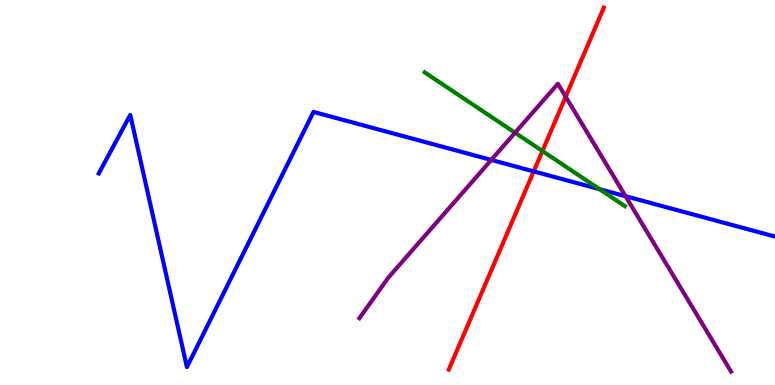[{'lines': ['blue', 'red'], 'intersections': [{'x': 6.89, 'y': 5.55}]}, {'lines': ['green', 'red'], 'intersections': [{'x': 7.0, 'y': 6.08}]}, {'lines': ['purple', 'red'], 'intersections': [{'x': 7.3, 'y': 7.49}]}, {'lines': ['blue', 'green'], 'intersections': [{'x': 7.74, 'y': 5.09}]}, {'lines': ['blue', 'purple'], 'intersections': [{'x': 6.34, 'y': 5.85}, {'x': 8.07, 'y': 4.9}]}, {'lines': ['green', 'purple'], 'intersections': [{'x': 6.65, 'y': 6.55}]}]